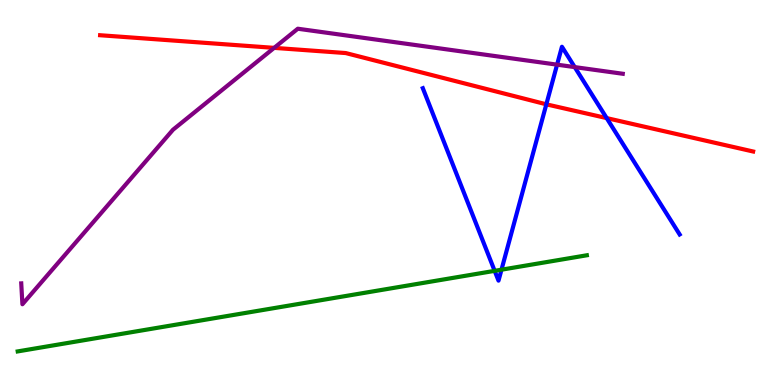[{'lines': ['blue', 'red'], 'intersections': [{'x': 7.05, 'y': 7.29}, {'x': 7.83, 'y': 6.93}]}, {'lines': ['green', 'red'], 'intersections': []}, {'lines': ['purple', 'red'], 'intersections': [{'x': 3.54, 'y': 8.76}]}, {'lines': ['blue', 'green'], 'intersections': [{'x': 6.38, 'y': 2.96}, {'x': 6.47, 'y': 2.99}]}, {'lines': ['blue', 'purple'], 'intersections': [{'x': 7.19, 'y': 8.32}, {'x': 7.42, 'y': 8.26}]}, {'lines': ['green', 'purple'], 'intersections': []}]